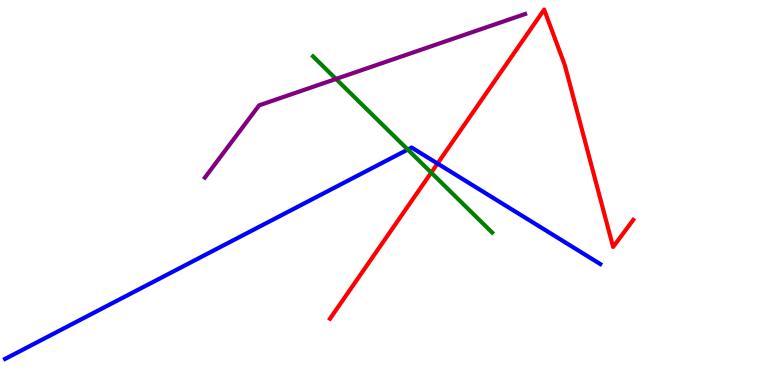[{'lines': ['blue', 'red'], 'intersections': [{'x': 5.65, 'y': 5.75}]}, {'lines': ['green', 'red'], 'intersections': [{'x': 5.56, 'y': 5.52}]}, {'lines': ['purple', 'red'], 'intersections': []}, {'lines': ['blue', 'green'], 'intersections': [{'x': 5.26, 'y': 6.12}]}, {'lines': ['blue', 'purple'], 'intersections': []}, {'lines': ['green', 'purple'], 'intersections': [{'x': 4.34, 'y': 7.95}]}]